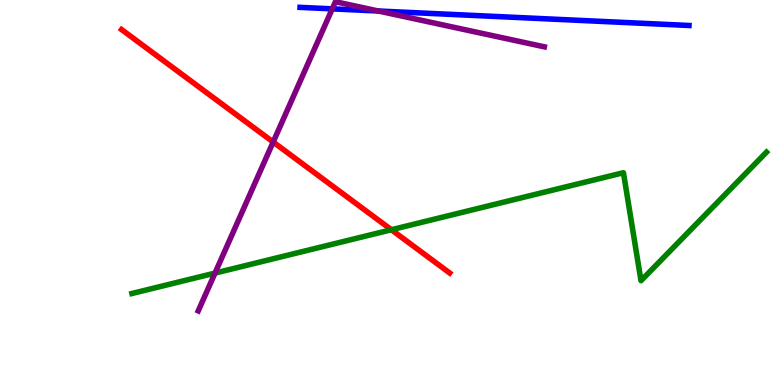[{'lines': ['blue', 'red'], 'intersections': []}, {'lines': ['green', 'red'], 'intersections': [{'x': 5.05, 'y': 4.03}]}, {'lines': ['purple', 'red'], 'intersections': [{'x': 3.52, 'y': 6.31}]}, {'lines': ['blue', 'green'], 'intersections': []}, {'lines': ['blue', 'purple'], 'intersections': [{'x': 4.29, 'y': 9.77}, {'x': 4.88, 'y': 9.71}]}, {'lines': ['green', 'purple'], 'intersections': [{'x': 2.77, 'y': 2.91}]}]